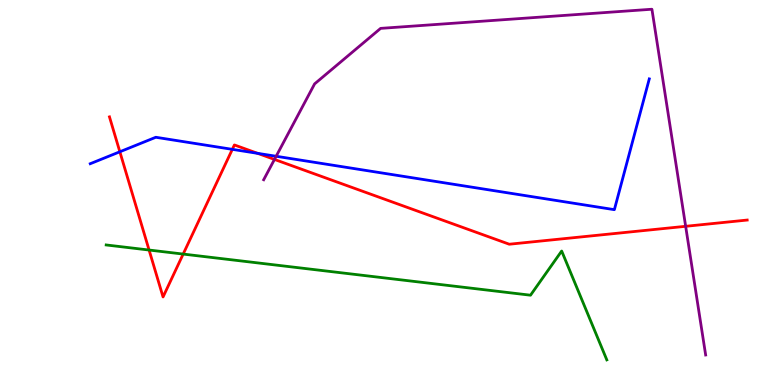[{'lines': ['blue', 'red'], 'intersections': [{'x': 1.55, 'y': 6.06}, {'x': 3.0, 'y': 6.12}, {'x': 3.32, 'y': 6.02}]}, {'lines': ['green', 'red'], 'intersections': [{'x': 1.92, 'y': 3.51}, {'x': 2.36, 'y': 3.4}]}, {'lines': ['purple', 'red'], 'intersections': [{'x': 3.54, 'y': 5.86}, {'x': 8.85, 'y': 4.12}]}, {'lines': ['blue', 'green'], 'intersections': []}, {'lines': ['blue', 'purple'], 'intersections': [{'x': 3.56, 'y': 5.94}]}, {'lines': ['green', 'purple'], 'intersections': []}]